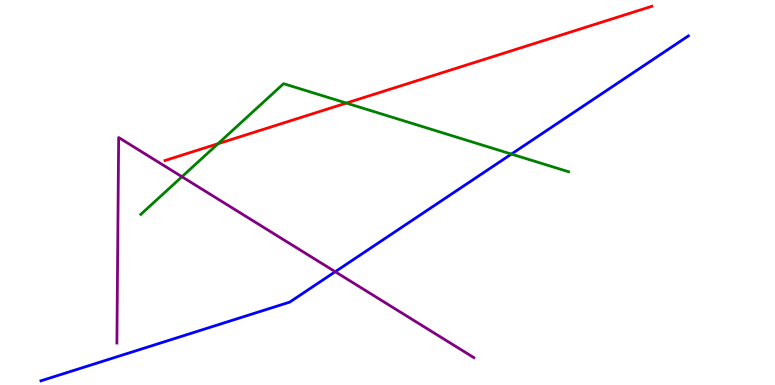[{'lines': ['blue', 'red'], 'intersections': []}, {'lines': ['green', 'red'], 'intersections': [{'x': 2.81, 'y': 6.27}, {'x': 4.47, 'y': 7.32}]}, {'lines': ['purple', 'red'], 'intersections': []}, {'lines': ['blue', 'green'], 'intersections': [{'x': 6.6, 'y': 6.0}]}, {'lines': ['blue', 'purple'], 'intersections': [{'x': 4.33, 'y': 2.94}]}, {'lines': ['green', 'purple'], 'intersections': [{'x': 2.35, 'y': 5.41}]}]